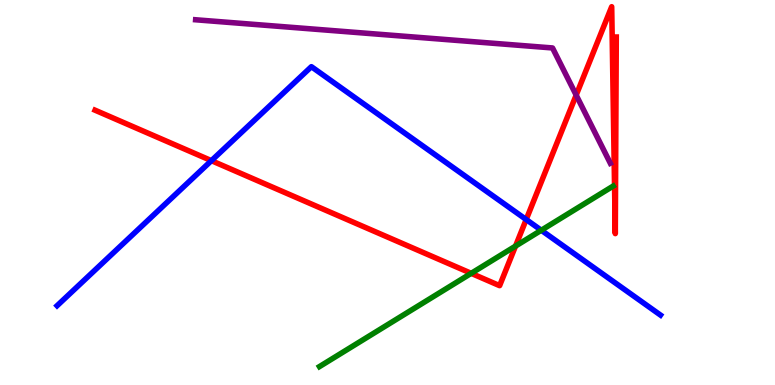[{'lines': ['blue', 'red'], 'intersections': [{'x': 2.73, 'y': 5.83}, {'x': 6.79, 'y': 4.3}]}, {'lines': ['green', 'red'], 'intersections': [{'x': 6.08, 'y': 2.9}, {'x': 6.65, 'y': 3.61}]}, {'lines': ['purple', 'red'], 'intersections': [{'x': 7.43, 'y': 7.53}]}, {'lines': ['blue', 'green'], 'intersections': [{'x': 6.98, 'y': 4.02}]}, {'lines': ['blue', 'purple'], 'intersections': []}, {'lines': ['green', 'purple'], 'intersections': []}]